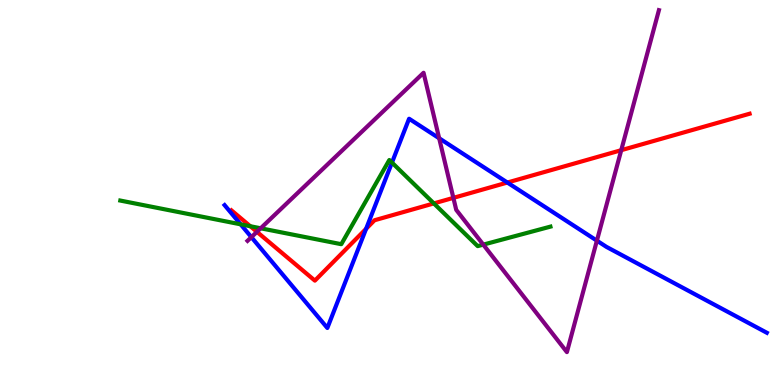[{'lines': ['blue', 'red'], 'intersections': [{'x': 4.72, 'y': 4.06}, {'x': 6.55, 'y': 5.26}]}, {'lines': ['green', 'red'], 'intersections': [{'x': 3.23, 'y': 4.12}, {'x': 5.6, 'y': 4.72}]}, {'lines': ['purple', 'red'], 'intersections': [{'x': 3.32, 'y': 3.98}, {'x': 5.85, 'y': 4.86}, {'x': 8.02, 'y': 6.1}]}, {'lines': ['blue', 'green'], 'intersections': [{'x': 3.11, 'y': 4.17}, {'x': 5.06, 'y': 5.78}]}, {'lines': ['blue', 'purple'], 'intersections': [{'x': 3.24, 'y': 3.84}, {'x': 5.67, 'y': 6.41}, {'x': 7.7, 'y': 3.75}]}, {'lines': ['green', 'purple'], 'intersections': [{'x': 3.36, 'y': 4.07}, {'x': 6.24, 'y': 3.65}]}]